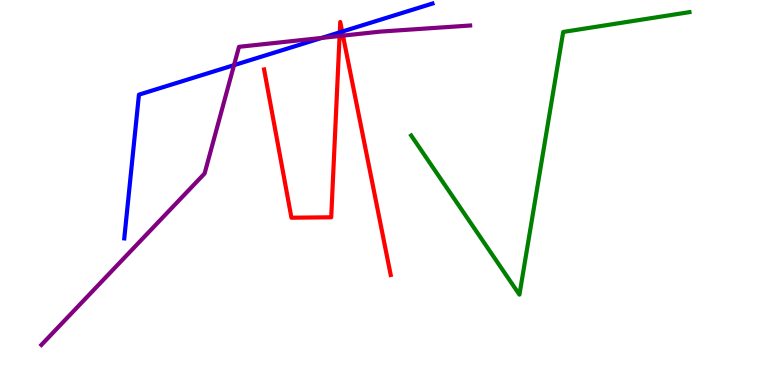[{'lines': ['blue', 'red'], 'intersections': [{'x': 4.38, 'y': 9.16}, {'x': 4.41, 'y': 9.18}]}, {'lines': ['green', 'red'], 'intersections': []}, {'lines': ['purple', 'red'], 'intersections': [{'x': 4.38, 'y': 9.07}, {'x': 4.43, 'y': 9.07}]}, {'lines': ['blue', 'green'], 'intersections': []}, {'lines': ['blue', 'purple'], 'intersections': [{'x': 3.02, 'y': 8.31}, {'x': 4.15, 'y': 9.02}]}, {'lines': ['green', 'purple'], 'intersections': []}]